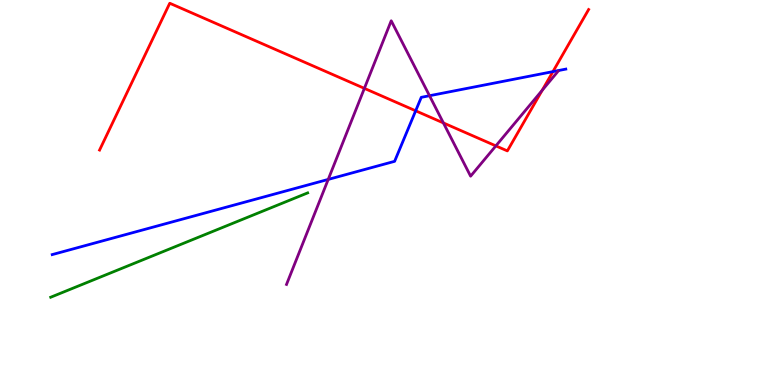[{'lines': ['blue', 'red'], 'intersections': [{'x': 5.36, 'y': 7.12}, {'x': 7.13, 'y': 8.14}]}, {'lines': ['green', 'red'], 'intersections': []}, {'lines': ['purple', 'red'], 'intersections': [{'x': 4.7, 'y': 7.7}, {'x': 5.72, 'y': 6.81}, {'x': 6.4, 'y': 6.21}, {'x': 7.0, 'y': 7.66}]}, {'lines': ['blue', 'green'], 'intersections': []}, {'lines': ['blue', 'purple'], 'intersections': [{'x': 4.24, 'y': 5.34}, {'x': 5.54, 'y': 7.51}]}, {'lines': ['green', 'purple'], 'intersections': []}]